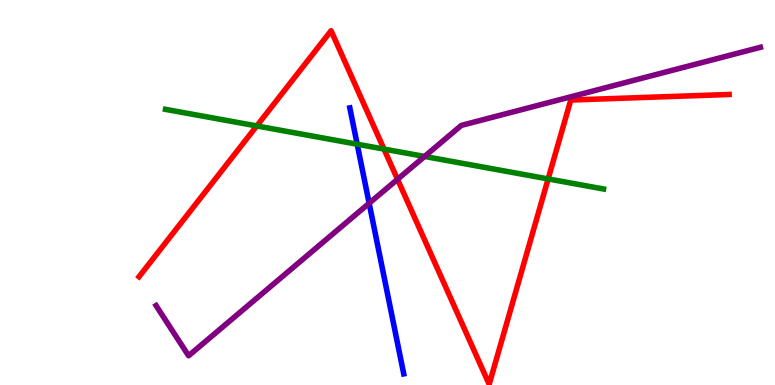[{'lines': ['blue', 'red'], 'intersections': []}, {'lines': ['green', 'red'], 'intersections': [{'x': 3.31, 'y': 6.73}, {'x': 4.95, 'y': 6.13}, {'x': 7.07, 'y': 5.35}]}, {'lines': ['purple', 'red'], 'intersections': [{'x': 5.13, 'y': 5.34}]}, {'lines': ['blue', 'green'], 'intersections': [{'x': 4.61, 'y': 6.25}]}, {'lines': ['blue', 'purple'], 'intersections': [{'x': 4.76, 'y': 4.72}]}, {'lines': ['green', 'purple'], 'intersections': [{'x': 5.48, 'y': 5.94}]}]